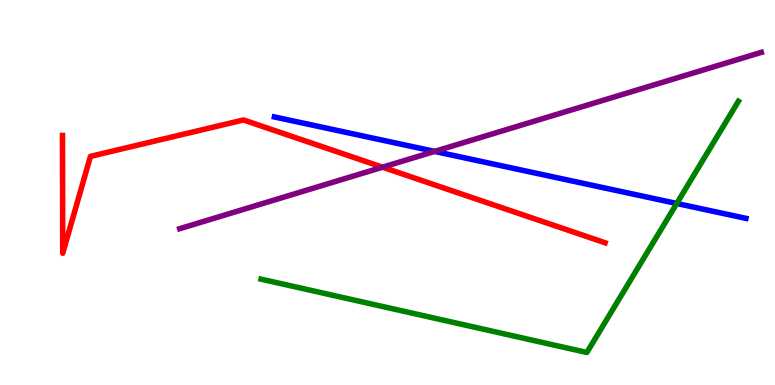[{'lines': ['blue', 'red'], 'intersections': []}, {'lines': ['green', 'red'], 'intersections': []}, {'lines': ['purple', 'red'], 'intersections': [{'x': 4.94, 'y': 5.66}]}, {'lines': ['blue', 'green'], 'intersections': [{'x': 8.73, 'y': 4.71}]}, {'lines': ['blue', 'purple'], 'intersections': [{'x': 5.61, 'y': 6.07}]}, {'lines': ['green', 'purple'], 'intersections': []}]